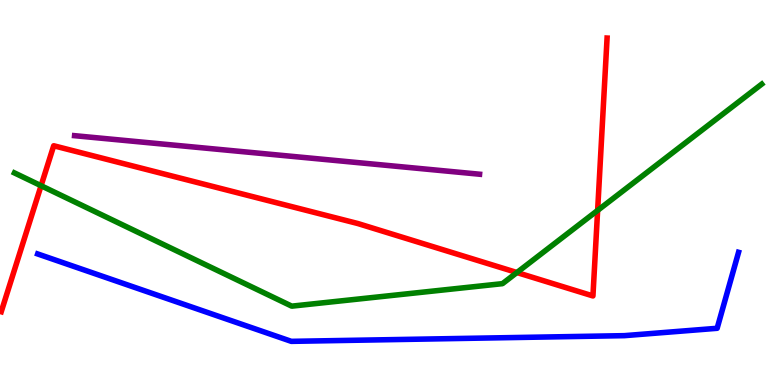[{'lines': ['blue', 'red'], 'intersections': []}, {'lines': ['green', 'red'], 'intersections': [{'x': 0.53, 'y': 5.18}, {'x': 6.67, 'y': 2.92}, {'x': 7.71, 'y': 4.53}]}, {'lines': ['purple', 'red'], 'intersections': []}, {'lines': ['blue', 'green'], 'intersections': []}, {'lines': ['blue', 'purple'], 'intersections': []}, {'lines': ['green', 'purple'], 'intersections': []}]